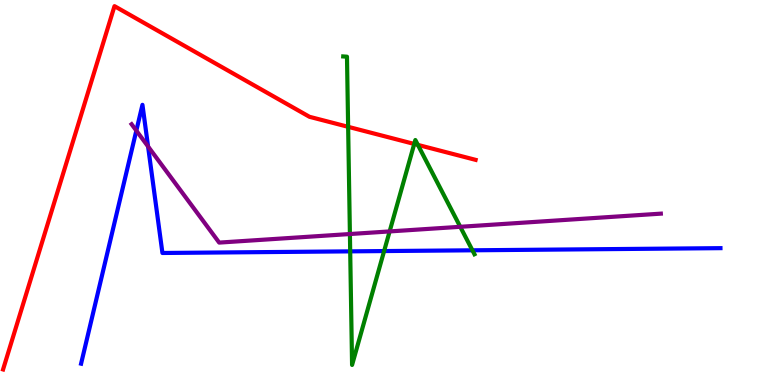[{'lines': ['blue', 'red'], 'intersections': []}, {'lines': ['green', 'red'], 'intersections': [{'x': 4.49, 'y': 6.71}, {'x': 5.35, 'y': 6.26}, {'x': 5.39, 'y': 6.24}]}, {'lines': ['purple', 'red'], 'intersections': []}, {'lines': ['blue', 'green'], 'intersections': [{'x': 4.52, 'y': 3.47}, {'x': 4.96, 'y': 3.48}, {'x': 6.1, 'y': 3.5}]}, {'lines': ['blue', 'purple'], 'intersections': [{'x': 1.76, 'y': 6.61}, {'x': 1.91, 'y': 6.2}]}, {'lines': ['green', 'purple'], 'intersections': [{'x': 4.51, 'y': 3.92}, {'x': 5.03, 'y': 3.99}, {'x': 5.94, 'y': 4.11}]}]